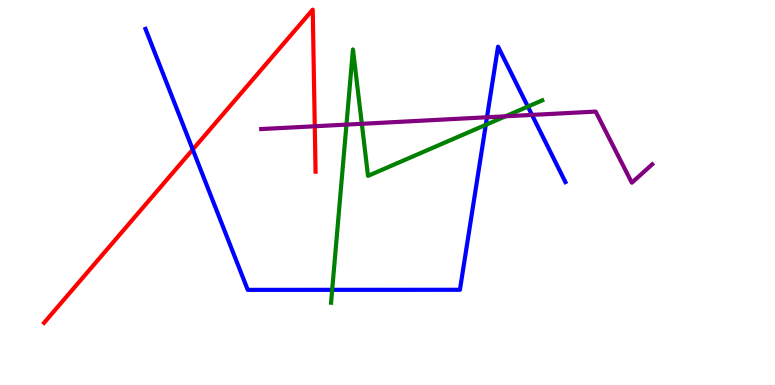[{'lines': ['blue', 'red'], 'intersections': [{'x': 2.49, 'y': 6.12}]}, {'lines': ['green', 'red'], 'intersections': []}, {'lines': ['purple', 'red'], 'intersections': [{'x': 4.06, 'y': 6.72}]}, {'lines': ['blue', 'green'], 'intersections': [{'x': 4.29, 'y': 2.47}, {'x': 6.27, 'y': 6.76}, {'x': 6.81, 'y': 7.23}]}, {'lines': ['blue', 'purple'], 'intersections': [{'x': 6.28, 'y': 6.95}, {'x': 6.86, 'y': 7.02}]}, {'lines': ['green', 'purple'], 'intersections': [{'x': 4.47, 'y': 6.76}, {'x': 4.67, 'y': 6.78}, {'x': 6.52, 'y': 6.98}]}]